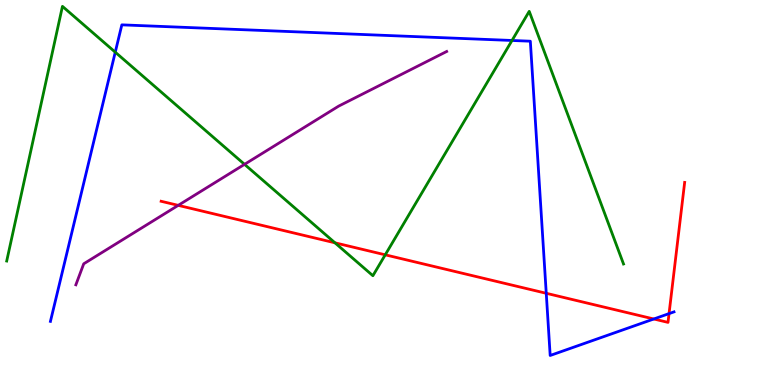[{'lines': ['blue', 'red'], 'intersections': [{'x': 7.05, 'y': 2.38}, {'x': 8.44, 'y': 1.71}, {'x': 8.63, 'y': 1.85}]}, {'lines': ['green', 'red'], 'intersections': [{'x': 4.32, 'y': 3.69}, {'x': 4.97, 'y': 3.38}]}, {'lines': ['purple', 'red'], 'intersections': [{'x': 2.3, 'y': 4.67}]}, {'lines': ['blue', 'green'], 'intersections': [{'x': 1.49, 'y': 8.64}, {'x': 6.61, 'y': 8.95}]}, {'lines': ['blue', 'purple'], 'intersections': []}, {'lines': ['green', 'purple'], 'intersections': [{'x': 3.16, 'y': 5.73}]}]